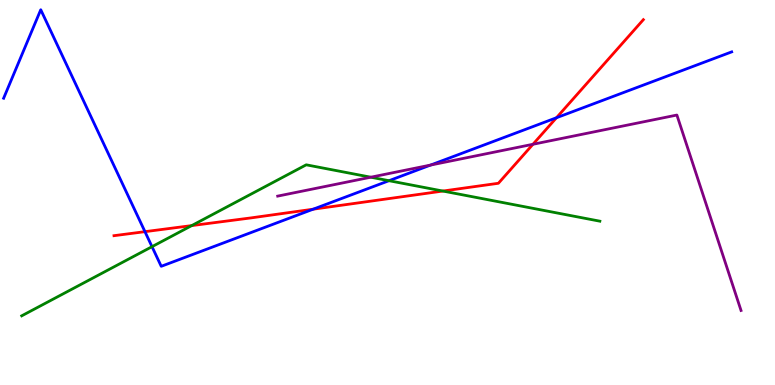[{'lines': ['blue', 'red'], 'intersections': [{'x': 1.87, 'y': 3.98}, {'x': 4.04, 'y': 4.57}, {'x': 7.18, 'y': 6.94}]}, {'lines': ['green', 'red'], 'intersections': [{'x': 2.47, 'y': 4.14}, {'x': 5.71, 'y': 5.04}]}, {'lines': ['purple', 'red'], 'intersections': [{'x': 6.88, 'y': 6.25}]}, {'lines': ['blue', 'green'], 'intersections': [{'x': 1.96, 'y': 3.59}, {'x': 5.02, 'y': 5.31}]}, {'lines': ['blue', 'purple'], 'intersections': [{'x': 5.56, 'y': 5.71}]}, {'lines': ['green', 'purple'], 'intersections': [{'x': 4.78, 'y': 5.4}]}]